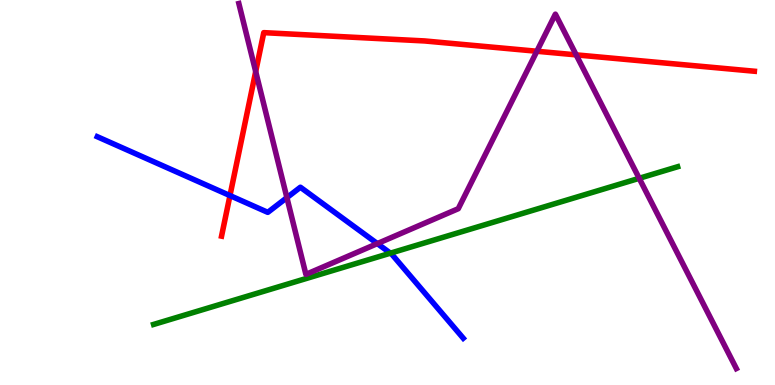[{'lines': ['blue', 'red'], 'intersections': [{'x': 2.97, 'y': 4.92}]}, {'lines': ['green', 'red'], 'intersections': []}, {'lines': ['purple', 'red'], 'intersections': [{'x': 3.3, 'y': 8.14}, {'x': 6.93, 'y': 8.67}, {'x': 7.43, 'y': 8.57}]}, {'lines': ['blue', 'green'], 'intersections': [{'x': 5.04, 'y': 3.42}]}, {'lines': ['blue', 'purple'], 'intersections': [{'x': 3.7, 'y': 4.87}, {'x': 4.87, 'y': 3.67}]}, {'lines': ['green', 'purple'], 'intersections': [{'x': 8.25, 'y': 5.37}]}]